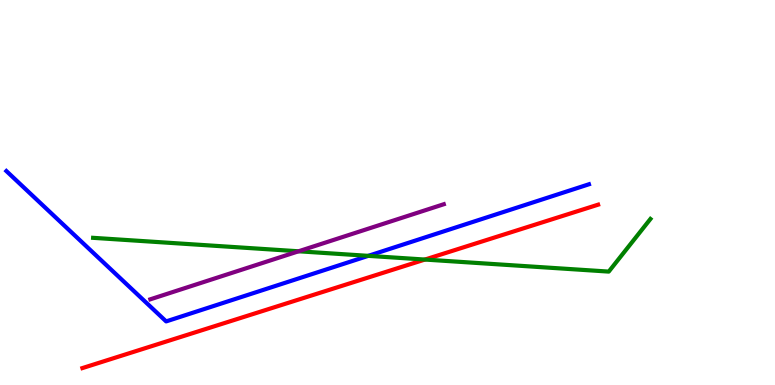[{'lines': ['blue', 'red'], 'intersections': []}, {'lines': ['green', 'red'], 'intersections': [{'x': 5.48, 'y': 3.26}]}, {'lines': ['purple', 'red'], 'intersections': []}, {'lines': ['blue', 'green'], 'intersections': [{'x': 4.75, 'y': 3.35}]}, {'lines': ['blue', 'purple'], 'intersections': []}, {'lines': ['green', 'purple'], 'intersections': [{'x': 3.85, 'y': 3.47}]}]